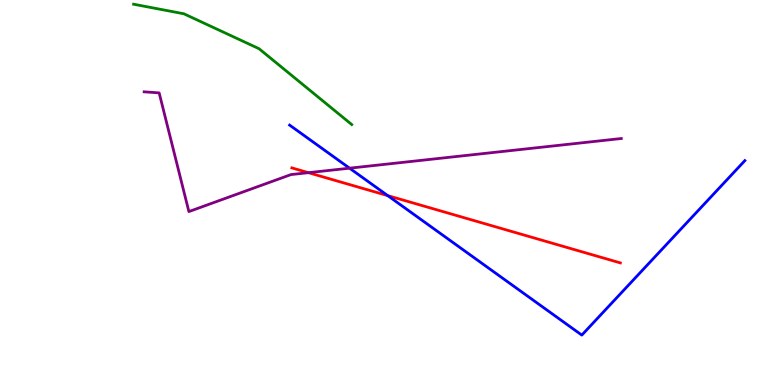[{'lines': ['blue', 'red'], 'intersections': [{'x': 5.0, 'y': 4.92}]}, {'lines': ['green', 'red'], 'intersections': []}, {'lines': ['purple', 'red'], 'intersections': [{'x': 3.98, 'y': 5.51}]}, {'lines': ['blue', 'green'], 'intersections': []}, {'lines': ['blue', 'purple'], 'intersections': [{'x': 4.51, 'y': 5.63}]}, {'lines': ['green', 'purple'], 'intersections': []}]